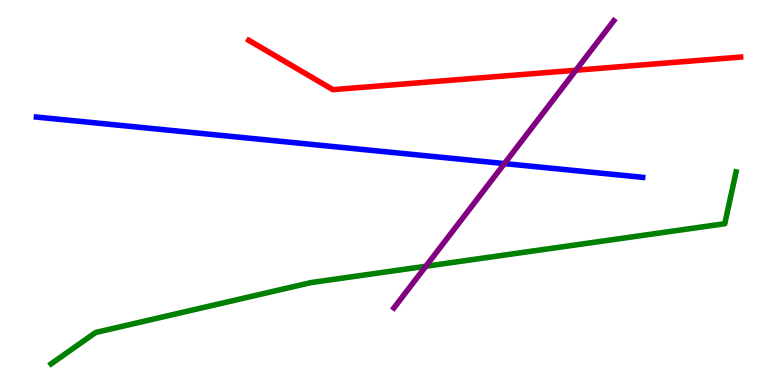[{'lines': ['blue', 'red'], 'intersections': []}, {'lines': ['green', 'red'], 'intersections': []}, {'lines': ['purple', 'red'], 'intersections': [{'x': 7.43, 'y': 8.18}]}, {'lines': ['blue', 'green'], 'intersections': []}, {'lines': ['blue', 'purple'], 'intersections': [{'x': 6.51, 'y': 5.75}]}, {'lines': ['green', 'purple'], 'intersections': [{'x': 5.49, 'y': 3.08}]}]